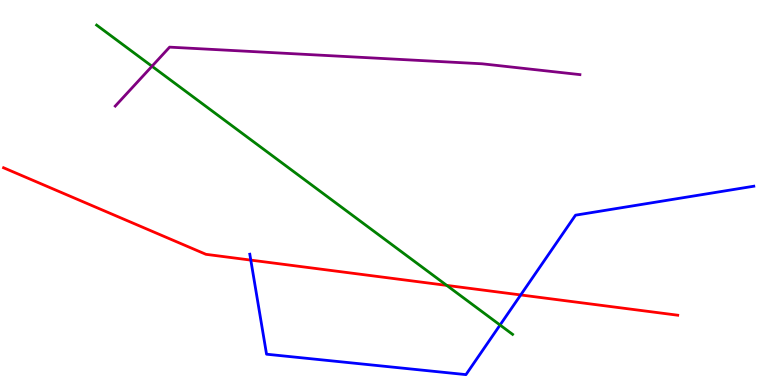[{'lines': ['blue', 'red'], 'intersections': [{'x': 3.24, 'y': 3.24}, {'x': 6.72, 'y': 2.34}]}, {'lines': ['green', 'red'], 'intersections': [{'x': 5.76, 'y': 2.59}]}, {'lines': ['purple', 'red'], 'intersections': []}, {'lines': ['blue', 'green'], 'intersections': [{'x': 6.45, 'y': 1.56}]}, {'lines': ['blue', 'purple'], 'intersections': []}, {'lines': ['green', 'purple'], 'intersections': [{'x': 1.96, 'y': 8.28}]}]